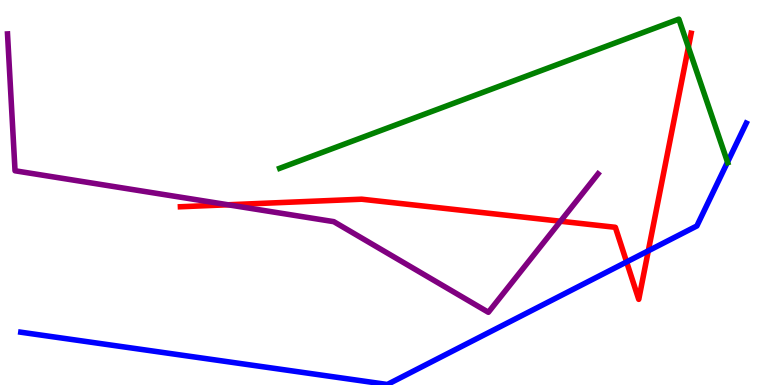[{'lines': ['blue', 'red'], 'intersections': [{'x': 8.09, 'y': 3.2}, {'x': 8.37, 'y': 3.49}]}, {'lines': ['green', 'red'], 'intersections': [{'x': 8.88, 'y': 8.77}]}, {'lines': ['purple', 'red'], 'intersections': [{'x': 2.94, 'y': 4.68}, {'x': 7.23, 'y': 4.25}]}, {'lines': ['blue', 'green'], 'intersections': [{'x': 9.39, 'y': 5.79}]}, {'lines': ['blue', 'purple'], 'intersections': []}, {'lines': ['green', 'purple'], 'intersections': []}]